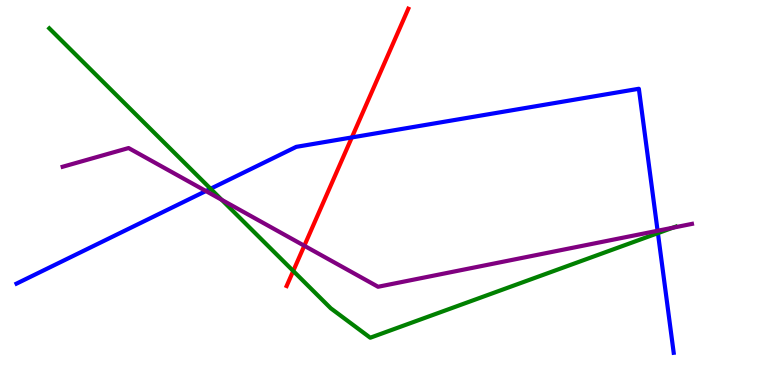[{'lines': ['blue', 'red'], 'intersections': [{'x': 4.54, 'y': 6.43}]}, {'lines': ['green', 'red'], 'intersections': [{'x': 3.78, 'y': 2.96}]}, {'lines': ['purple', 'red'], 'intersections': [{'x': 3.93, 'y': 3.62}]}, {'lines': ['blue', 'green'], 'intersections': [{'x': 2.72, 'y': 5.1}, {'x': 8.49, 'y': 3.94}]}, {'lines': ['blue', 'purple'], 'intersections': [{'x': 2.66, 'y': 5.04}, {'x': 8.49, 'y': 4.01}]}, {'lines': ['green', 'purple'], 'intersections': [{'x': 2.86, 'y': 4.81}, {'x': 8.68, 'y': 4.09}]}]